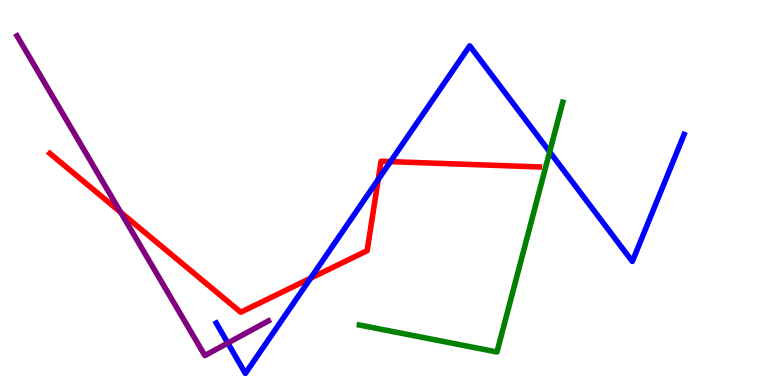[{'lines': ['blue', 'red'], 'intersections': [{'x': 4.01, 'y': 2.77}, {'x': 4.88, 'y': 5.34}, {'x': 5.04, 'y': 5.8}]}, {'lines': ['green', 'red'], 'intersections': []}, {'lines': ['purple', 'red'], 'intersections': [{'x': 1.56, 'y': 4.48}]}, {'lines': ['blue', 'green'], 'intersections': [{'x': 7.09, 'y': 6.06}]}, {'lines': ['blue', 'purple'], 'intersections': [{'x': 2.94, 'y': 1.09}]}, {'lines': ['green', 'purple'], 'intersections': []}]